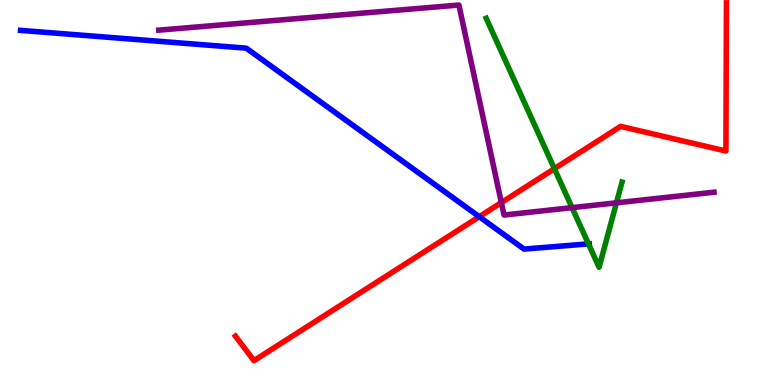[{'lines': ['blue', 'red'], 'intersections': [{'x': 6.18, 'y': 4.37}]}, {'lines': ['green', 'red'], 'intersections': [{'x': 7.15, 'y': 5.62}]}, {'lines': ['purple', 'red'], 'intersections': [{'x': 6.47, 'y': 4.74}]}, {'lines': ['blue', 'green'], 'intersections': [{'x': 7.59, 'y': 3.67}]}, {'lines': ['blue', 'purple'], 'intersections': []}, {'lines': ['green', 'purple'], 'intersections': [{'x': 7.38, 'y': 4.61}, {'x': 7.95, 'y': 4.73}]}]